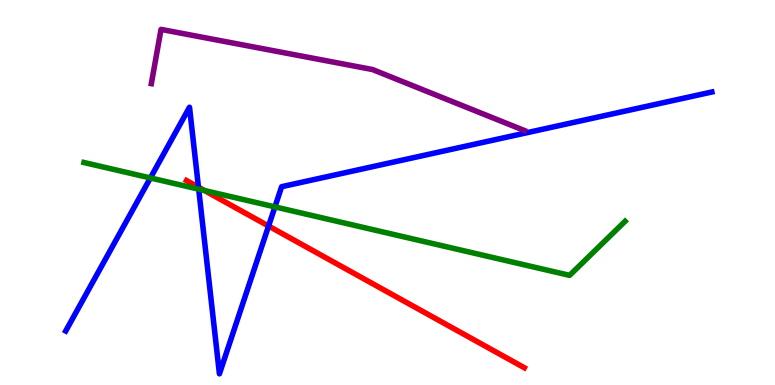[{'lines': ['blue', 'red'], 'intersections': [{'x': 2.56, 'y': 5.14}, {'x': 3.47, 'y': 4.13}]}, {'lines': ['green', 'red'], 'intersections': [{'x': 2.64, 'y': 5.05}]}, {'lines': ['purple', 'red'], 'intersections': []}, {'lines': ['blue', 'green'], 'intersections': [{'x': 1.94, 'y': 5.38}, {'x': 2.56, 'y': 5.09}, {'x': 3.55, 'y': 4.63}]}, {'lines': ['blue', 'purple'], 'intersections': []}, {'lines': ['green', 'purple'], 'intersections': []}]